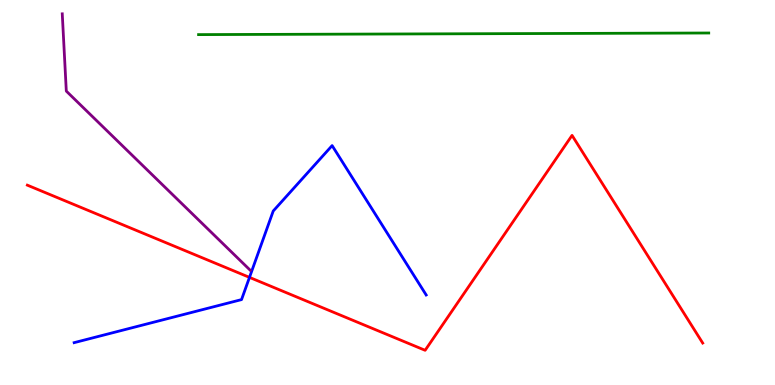[{'lines': ['blue', 'red'], 'intersections': [{'x': 3.22, 'y': 2.8}]}, {'lines': ['green', 'red'], 'intersections': []}, {'lines': ['purple', 'red'], 'intersections': []}, {'lines': ['blue', 'green'], 'intersections': []}, {'lines': ['blue', 'purple'], 'intersections': []}, {'lines': ['green', 'purple'], 'intersections': []}]